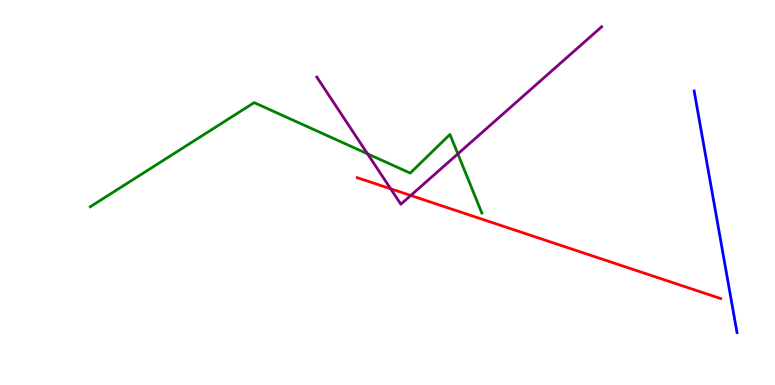[{'lines': ['blue', 'red'], 'intersections': []}, {'lines': ['green', 'red'], 'intersections': []}, {'lines': ['purple', 'red'], 'intersections': [{'x': 5.04, 'y': 5.1}, {'x': 5.3, 'y': 4.92}]}, {'lines': ['blue', 'green'], 'intersections': []}, {'lines': ['blue', 'purple'], 'intersections': []}, {'lines': ['green', 'purple'], 'intersections': [{'x': 4.74, 'y': 6.0}, {'x': 5.91, 'y': 6.0}]}]